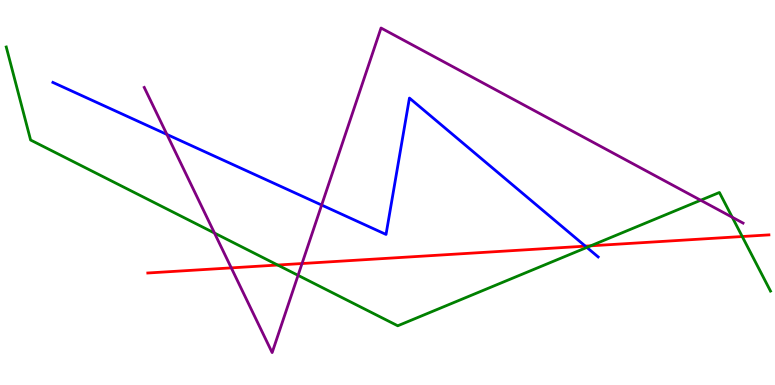[{'lines': ['blue', 'red'], 'intersections': [{'x': 7.55, 'y': 3.61}]}, {'lines': ['green', 'red'], 'intersections': [{'x': 3.58, 'y': 3.12}, {'x': 7.62, 'y': 3.61}, {'x': 9.58, 'y': 3.86}]}, {'lines': ['purple', 'red'], 'intersections': [{'x': 2.98, 'y': 3.04}, {'x': 3.9, 'y': 3.15}]}, {'lines': ['blue', 'green'], 'intersections': [{'x': 7.57, 'y': 3.57}]}, {'lines': ['blue', 'purple'], 'intersections': [{'x': 2.15, 'y': 6.51}, {'x': 4.15, 'y': 4.67}]}, {'lines': ['green', 'purple'], 'intersections': [{'x': 2.77, 'y': 3.95}, {'x': 3.85, 'y': 2.85}, {'x': 9.04, 'y': 4.8}, {'x': 9.45, 'y': 4.36}]}]